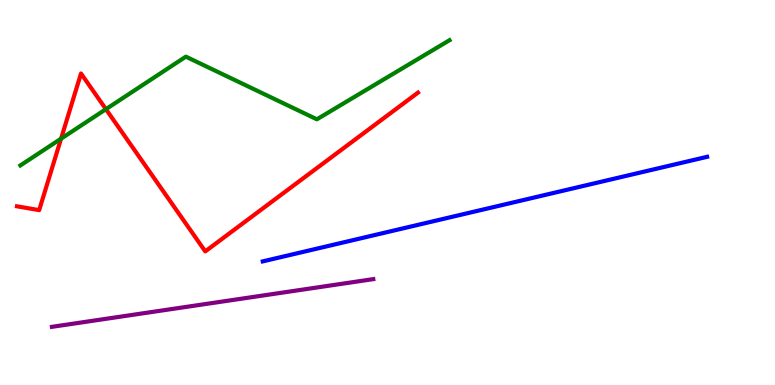[{'lines': ['blue', 'red'], 'intersections': []}, {'lines': ['green', 'red'], 'intersections': [{'x': 0.788, 'y': 6.4}, {'x': 1.37, 'y': 7.16}]}, {'lines': ['purple', 'red'], 'intersections': []}, {'lines': ['blue', 'green'], 'intersections': []}, {'lines': ['blue', 'purple'], 'intersections': []}, {'lines': ['green', 'purple'], 'intersections': []}]